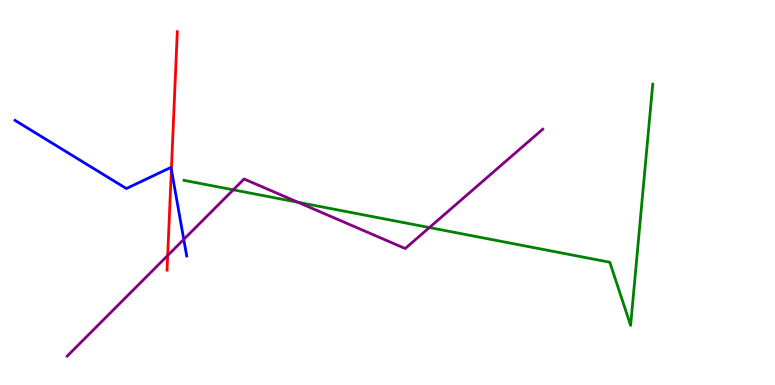[{'lines': ['blue', 'red'], 'intersections': [{'x': 2.21, 'y': 5.6}]}, {'lines': ['green', 'red'], 'intersections': []}, {'lines': ['purple', 'red'], 'intersections': [{'x': 2.16, 'y': 3.36}]}, {'lines': ['blue', 'green'], 'intersections': []}, {'lines': ['blue', 'purple'], 'intersections': [{'x': 2.37, 'y': 3.78}]}, {'lines': ['green', 'purple'], 'intersections': [{'x': 3.01, 'y': 5.07}, {'x': 3.85, 'y': 4.75}, {'x': 5.54, 'y': 4.09}]}]